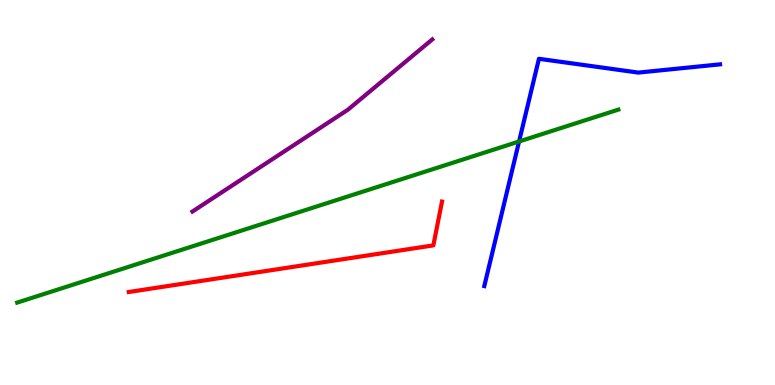[{'lines': ['blue', 'red'], 'intersections': []}, {'lines': ['green', 'red'], 'intersections': []}, {'lines': ['purple', 'red'], 'intersections': []}, {'lines': ['blue', 'green'], 'intersections': [{'x': 6.7, 'y': 6.32}]}, {'lines': ['blue', 'purple'], 'intersections': []}, {'lines': ['green', 'purple'], 'intersections': []}]